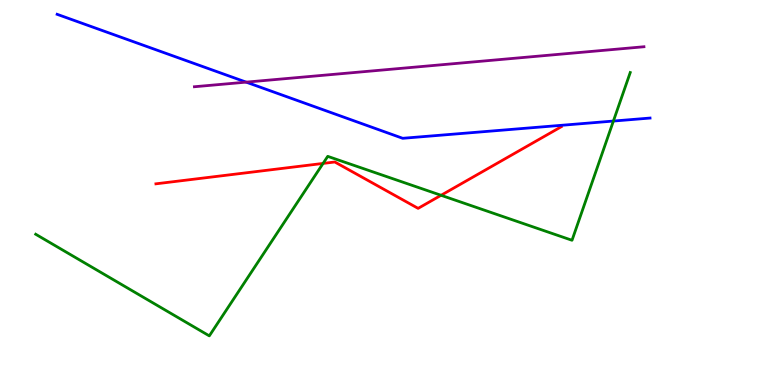[{'lines': ['blue', 'red'], 'intersections': []}, {'lines': ['green', 'red'], 'intersections': [{'x': 4.17, 'y': 5.76}, {'x': 5.69, 'y': 4.93}]}, {'lines': ['purple', 'red'], 'intersections': []}, {'lines': ['blue', 'green'], 'intersections': [{'x': 7.91, 'y': 6.86}]}, {'lines': ['blue', 'purple'], 'intersections': [{'x': 3.18, 'y': 7.87}]}, {'lines': ['green', 'purple'], 'intersections': []}]